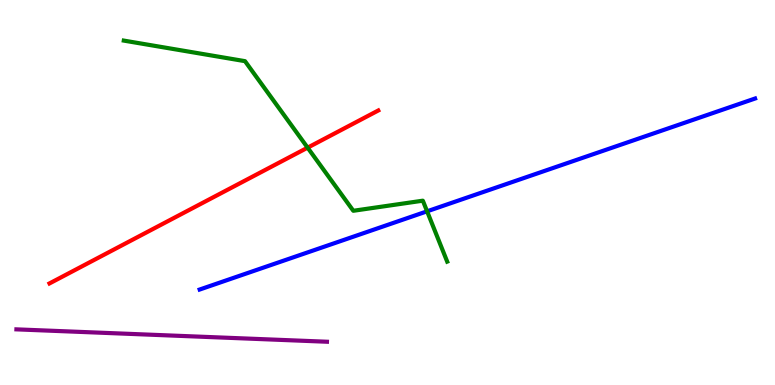[{'lines': ['blue', 'red'], 'intersections': []}, {'lines': ['green', 'red'], 'intersections': [{'x': 3.97, 'y': 6.16}]}, {'lines': ['purple', 'red'], 'intersections': []}, {'lines': ['blue', 'green'], 'intersections': [{'x': 5.51, 'y': 4.51}]}, {'lines': ['blue', 'purple'], 'intersections': []}, {'lines': ['green', 'purple'], 'intersections': []}]